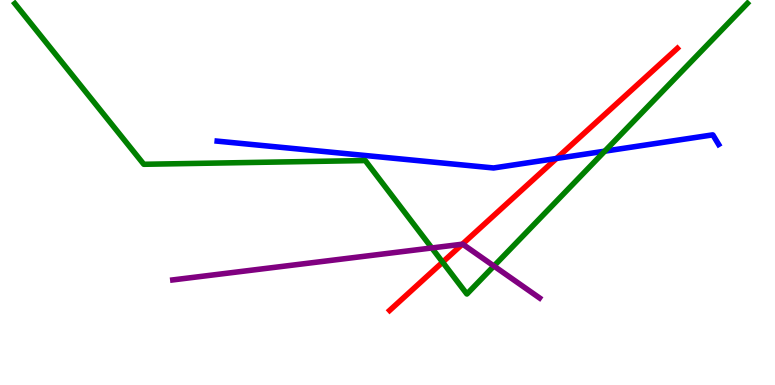[{'lines': ['blue', 'red'], 'intersections': [{'x': 7.18, 'y': 5.88}]}, {'lines': ['green', 'red'], 'intersections': [{'x': 5.71, 'y': 3.19}]}, {'lines': ['purple', 'red'], 'intersections': [{'x': 5.97, 'y': 3.66}]}, {'lines': ['blue', 'green'], 'intersections': [{'x': 7.8, 'y': 6.07}]}, {'lines': ['blue', 'purple'], 'intersections': []}, {'lines': ['green', 'purple'], 'intersections': [{'x': 5.57, 'y': 3.56}, {'x': 6.37, 'y': 3.09}]}]